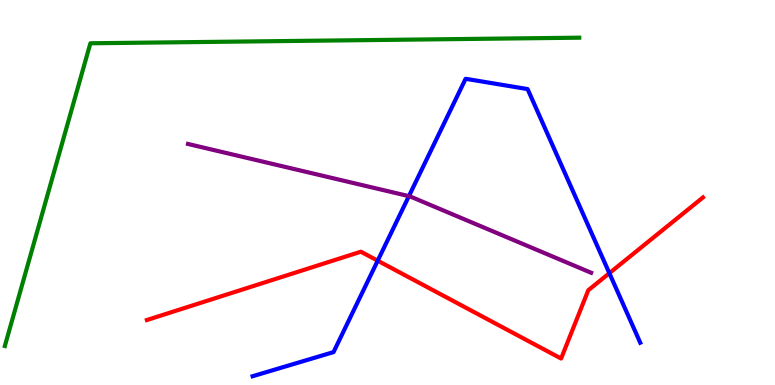[{'lines': ['blue', 'red'], 'intersections': [{'x': 4.87, 'y': 3.23}, {'x': 7.86, 'y': 2.9}]}, {'lines': ['green', 'red'], 'intersections': []}, {'lines': ['purple', 'red'], 'intersections': []}, {'lines': ['blue', 'green'], 'intersections': []}, {'lines': ['blue', 'purple'], 'intersections': [{'x': 5.28, 'y': 4.91}]}, {'lines': ['green', 'purple'], 'intersections': []}]